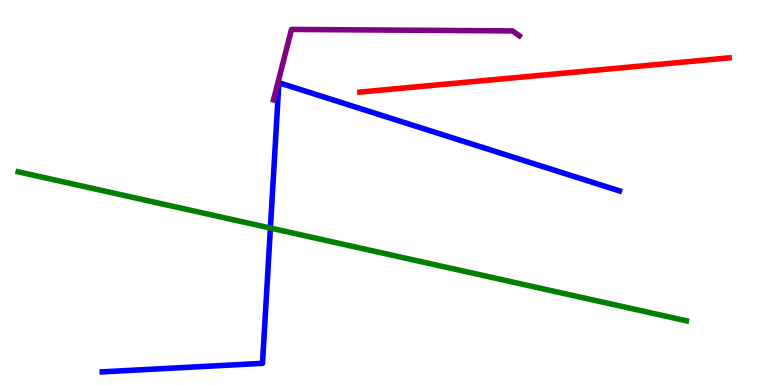[{'lines': ['blue', 'red'], 'intersections': []}, {'lines': ['green', 'red'], 'intersections': []}, {'lines': ['purple', 'red'], 'intersections': []}, {'lines': ['blue', 'green'], 'intersections': [{'x': 3.49, 'y': 4.08}]}, {'lines': ['blue', 'purple'], 'intersections': []}, {'lines': ['green', 'purple'], 'intersections': []}]